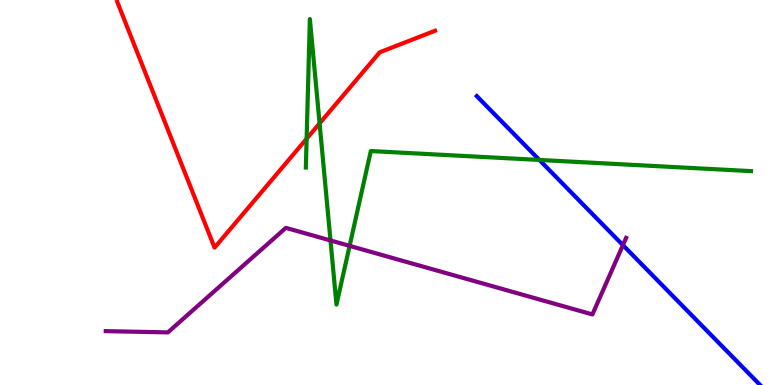[{'lines': ['blue', 'red'], 'intersections': []}, {'lines': ['green', 'red'], 'intersections': [{'x': 3.96, 'y': 6.4}, {'x': 4.12, 'y': 6.79}]}, {'lines': ['purple', 'red'], 'intersections': []}, {'lines': ['blue', 'green'], 'intersections': [{'x': 6.96, 'y': 5.85}]}, {'lines': ['blue', 'purple'], 'intersections': [{'x': 8.04, 'y': 3.63}]}, {'lines': ['green', 'purple'], 'intersections': [{'x': 4.26, 'y': 3.75}, {'x': 4.51, 'y': 3.61}]}]